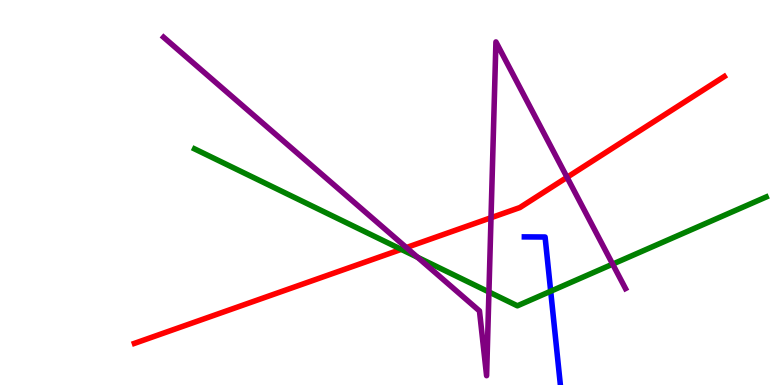[{'lines': ['blue', 'red'], 'intersections': []}, {'lines': ['green', 'red'], 'intersections': [{'x': 5.18, 'y': 3.52}]}, {'lines': ['purple', 'red'], 'intersections': [{'x': 5.24, 'y': 3.57}, {'x': 6.34, 'y': 4.34}, {'x': 7.32, 'y': 5.39}]}, {'lines': ['blue', 'green'], 'intersections': [{'x': 7.11, 'y': 2.44}]}, {'lines': ['blue', 'purple'], 'intersections': []}, {'lines': ['green', 'purple'], 'intersections': [{'x': 5.39, 'y': 3.32}, {'x': 6.31, 'y': 2.42}, {'x': 7.91, 'y': 3.14}]}]